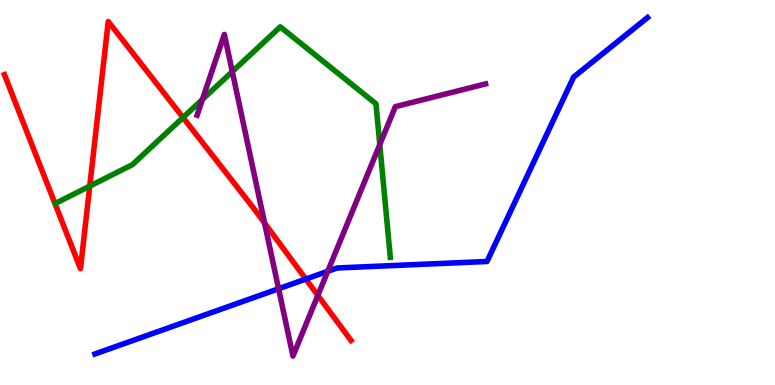[{'lines': ['blue', 'red'], 'intersections': [{'x': 3.95, 'y': 2.75}]}, {'lines': ['green', 'red'], 'intersections': [{'x': 1.16, 'y': 5.17}, {'x': 2.36, 'y': 6.95}]}, {'lines': ['purple', 'red'], 'intersections': [{'x': 3.41, 'y': 4.21}, {'x': 4.1, 'y': 2.33}]}, {'lines': ['blue', 'green'], 'intersections': []}, {'lines': ['blue', 'purple'], 'intersections': [{'x': 3.59, 'y': 2.5}, {'x': 4.23, 'y': 2.95}]}, {'lines': ['green', 'purple'], 'intersections': [{'x': 2.61, 'y': 7.42}, {'x': 3.0, 'y': 8.14}, {'x': 4.9, 'y': 6.24}]}]